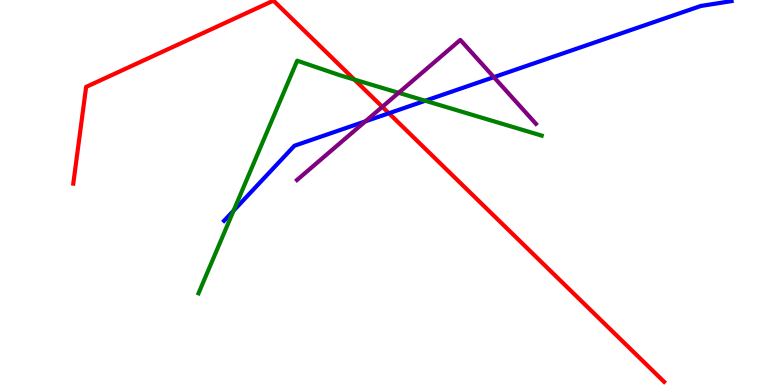[{'lines': ['blue', 'red'], 'intersections': [{'x': 5.02, 'y': 7.06}]}, {'lines': ['green', 'red'], 'intersections': [{'x': 4.57, 'y': 7.93}]}, {'lines': ['purple', 'red'], 'intersections': [{'x': 4.93, 'y': 7.23}]}, {'lines': ['blue', 'green'], 'intersections': [{'x': 3.01, 'y': 4.53}, {'x': 5.49, 'y': 7.38}]}, {'lines': ['blue', 'purple'], 'intersections': [{'x': 4.71, 'y': 6.85}, {'x': 6.37, 'y': 8.0}]}, {'lines': ['green', 'purple'], 'intersections': [{'x': 5.14, 'y': 7.59}]}]